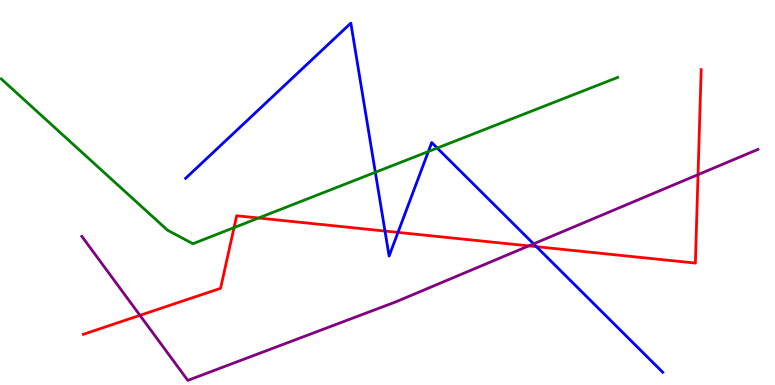[{'lines': ['blue', 'red'], 'intersections': [{'x': 4.97, 'y': 4.0}, {'x': 5.14, 'y': 3.96}, {'x': 6.92, 'y': 3.59}]}, {'lines': ['green', 'red'], 'intersections': [{'x': 3.02, 'y': 4.09}, {'x': 3.34, 'y': 4.34}]}, {'lines': ['purple', 'red'], 'intersections': [{'x': 1.81, 'y': 1.81}, {'x': 6.82, 'y': 3.61}, {'x': 9.01, 'y': 5.46}]}, {'lines': ['blue', 'green'], 'intersections': [{'x': 4.84, 'y': 5.52}, {'x': 5.53, 'y': 6.06}, {'x': 5.64, 'y': 6.15}]}, {'lines': ['blue', 'purple'], 'intersections': [{'x': 6.89, 'y': 3.67}]}, {'lines': ['green', 'purple'], 'intersections': []}]